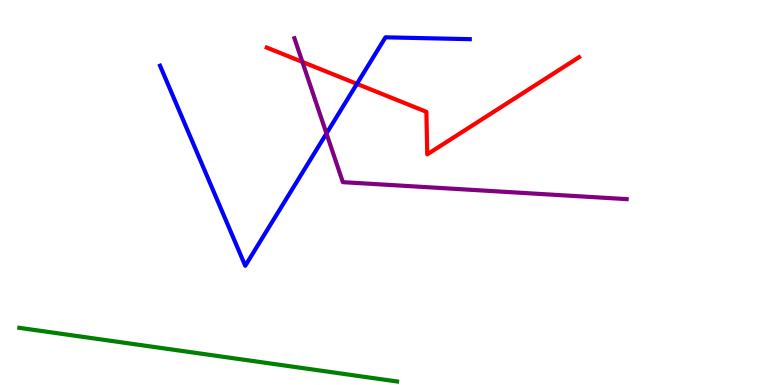[{'lines': ['blue', 'red'], 'intersections': [{'x': 4.61, 'y': 7.82}]}, {'lines': ['green', 'red'], 'intersections': []}, {'lines': ['purple', 'red'], 'intersections': [{'x': 3.9, 'y': 8.39}]}, {'lines': ['blue', 'green'], 'intersections': []}, {'lines': ['blue', 'purple'], 'intersections': [{'x': 4.21, 'y': 6.53}]}, {'lines': ['green', 'purple'], 'intersections': []}]